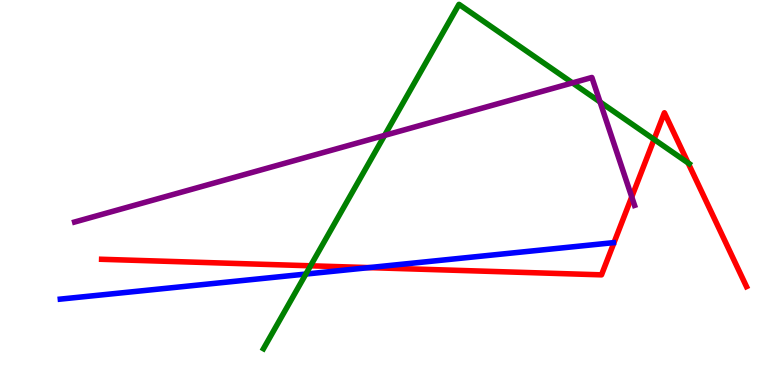[{'lines': ['blue', 'red'], 'intersections': [{'x': 4.76, 'y': 3.05}]}, {'lines': ['green', 'red'], 'intersections': [{'x': 4.01, 'y': 3.1}, {'x': 8.44, 'y': 6.38}, {'x': 8.88, 'y': 5.77}]}, {'lines': ['purple', 'red'], 'intersections': [{'x': 8.15, 'y': 4.88}]}, {'lines': ['blue', 'green'], 'intersections': [{'x': 3.95, 'y': 2.88}]}, {'lines': ['blue', 'purple'], 'intersections': []}, {'lines': ['green', 'purple'], 'intersections': [{'x': 4.96, 'y': 6.48}, {'x': 7.39, 'y': 7.85}, {'x': 7.74, 'y': 7.35}]}]